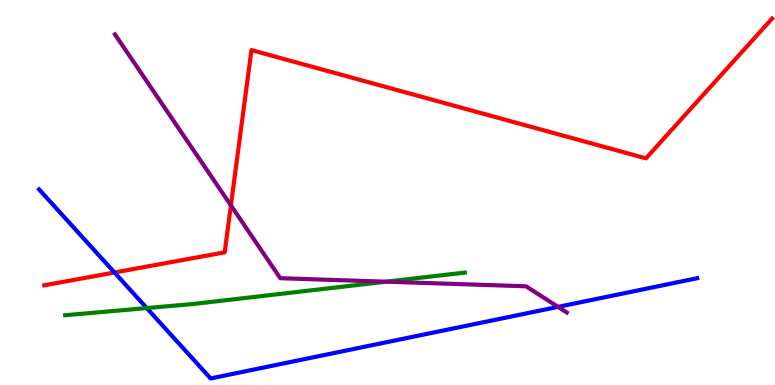[{'lines': ['blue', 'red'], 'intersections': [{'x': 1.48, 'y': 2.92}]}, {'lines': ['green', 'red'], 'intersections': []}, {'lines': ['purple', 'red'], 'intersections': [{'x': 2.98, 'y': 4.67}]}, {'lines': ['blue', 'green'], 'intersections': [{'x': 1.89, 'y': 2.0}]}, {'lines': ['blue', 'purple'], 'intersections': [{'x': 7.2, 'y': 2.03}]}, {'lines': ['green', 'purple'], 'intersections': [{'x': 4.98, 'y': 2.68}]}]